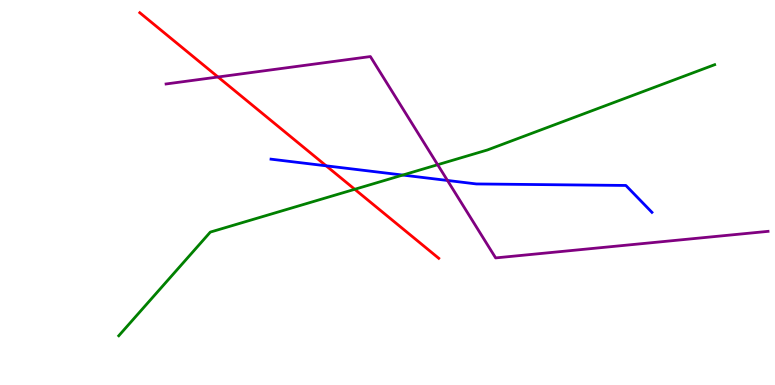[{'lines': ['blue', 'red'], 'intersections': [{'x': 4.21, 'y': 5.69}]}, {'lines': ['green', 'red'], 'intersections': [{'x': 4.58, 'y': 5.08}]}, {'lines': ['purple', 'red'], 'intersections': [{'x': 2.81, 'y': 8.0}]}, {'lines': ['blue', 'green'], 'intersections': [{'x': 5.2, 'y': 5.45}]}, {'lines': ['blue', 'purple'], 'intersections': [{'x': 5.77, 'y': 5.31}]}, {'lines': ['green', 'purple'], 'intersections': [{'x': 5.65, 'y': 5.72}]}]